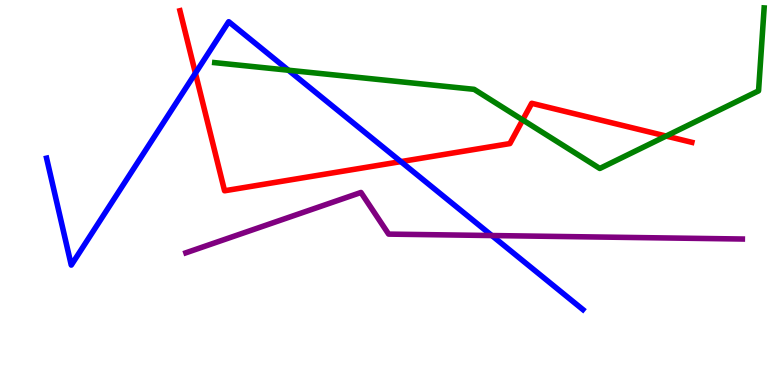[{'lines': ['blue', 'red'], 'intersections': [{'x': 2.52, 'y': 8.1}, {'x': 5.17, 'y': 5.8}]}, {'lines': ['green', 'red'], 'intersections': [{'x': 6.74, 'y': 6.88}, {'x': 8.59, 'y': 6.47}]}, {'lines': ['purple', 'red'], 'intersections': []}, {'lines': ['blue', 'green'], 'intersections': [{'x': 3.72, 'y': 8.18}]}, {'lines': ['blue', 'purple'], 'intersections': [{'x': 6.35, 'y': 3.88}]}, {'lines': ['green', 'purple'], 'intersections': []}]